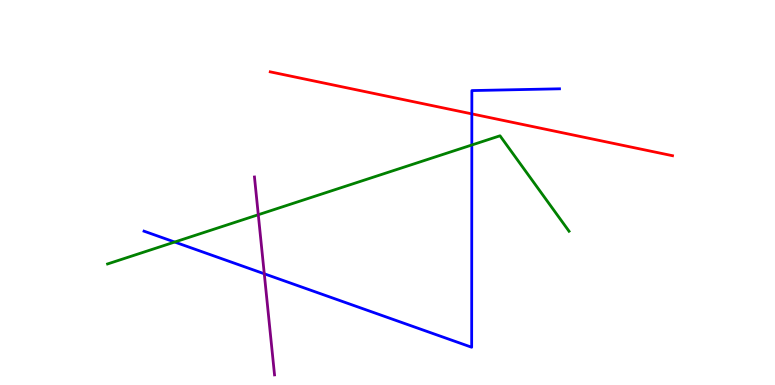[{'lines': ['blue', 'red'], 'intersections': [{'x': 6.09, 'y': 7.04}]}, {'lines': ['green', 'red'], 'intersections': []}, {'lines': ['purple', 'red'], 'intersections': []}, {'lines': ['blue', 'green'], 'intersections': [{'x': 2.25, 'y': 3.71}, {'x': 6.09, 'y': 6.23}]}, {'lines': ['blue', 'purple'], 'intersections': [{'x': 3.41, 'y': 2.89}]}, {'lines': ['green', 'purple'], 'intersections': [{'x': 3.33, 'y': 4.42}]}]